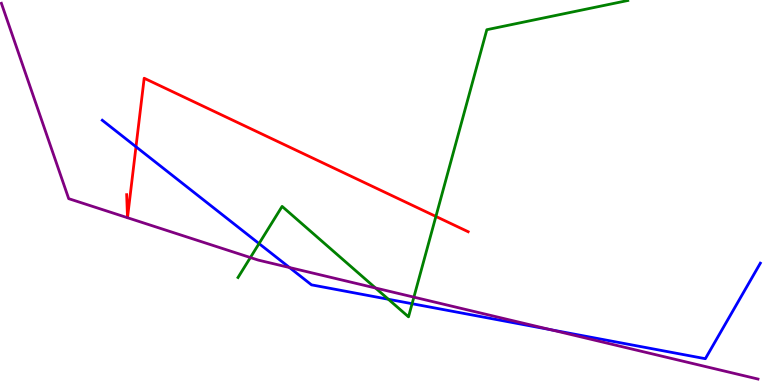[{'lines': ['blue', 'red'], 'intersections': [{'x': 1.75, 'y': 6.19}]}, {'lines': ['green', 'red'], 'intersections': [{'x': 5.62, 'y': 4.38}]}, {'lines': ['purple', 'red'], 'intersections': [{'x': 1.65, 'y': 4.34}, {'x': 1.65, 'y': 4.34}]}, {'lines': ['blue', 'green'], 'intersections': [{'x': 3.34, 'y': 3.67}, {'x': 5.01, 'y': 2.23}, {'x': 5.32, 'y': 2.11}]}, {'lines': ['blue', 'purple'], 'intersections': [{'x': 3.74, 'y': 3.05}, {'x': 7.11, 'y': 1.44}]}, {'lines': ['green', 'purple'], 'intersections': [{'x': 3.23, 'y': 3.31}, {'x': 4.85, 'y': 2.52}, {'x': 5.34, 'y': 2.28}]}]